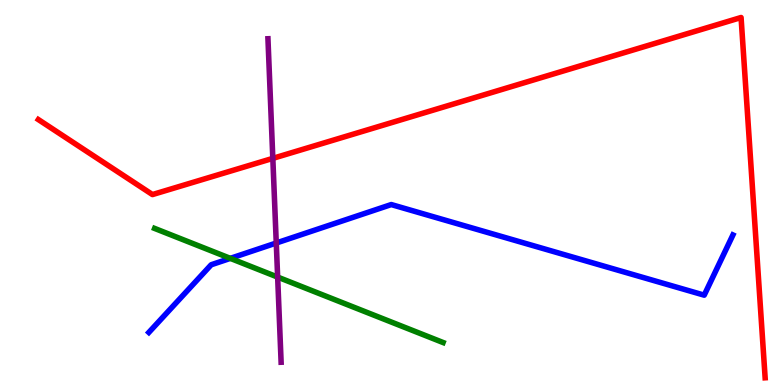[{'lines': ['blue', 'red'], 'intersections': []}, {'lines': ['green', 'red'], 'intersections': []}, {'lines': ['purple', 'red'], 'intersections': [{'x': 3.52, 'y': 5.89}]}, {'lines': ['blue', 'green'], 'intersections': [{'x': 2.97, 'y': 3.29}]}, {'lines': ['blue', 'purple'], 'intersections': [{'x': 3.56, 'y': 3.69}]}, {'lines': ['green', 'purple'], 'intersections': [{'x': 3.58, 'y': 2.8}]}]